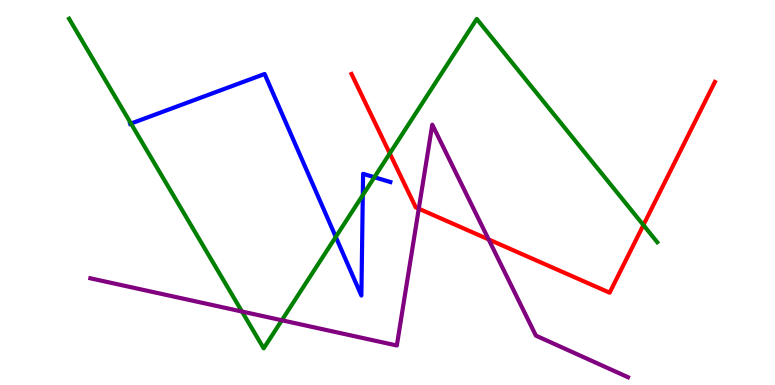[{'lines': ['blue', 'red'], 'intersections': []}, {'lines': ['green', 'red'], 'intersections': [{'x': 5.03, 'y': 6.01}, {'x': 8.3, 'y': 4.15}]}, {'lines': ['purple', 'red'], 'intersections': [{'x': 5.4, 'y': 4.58}, {'x': 6.31, 'y': 3.78}]}, {'lines': ['blue', 'green'], 'intersections': [{'x': 1.69, 'y': 6.79}, {'x': 4.33, 'y': 3.85}, {'x': 4.68, 'y': 4.93}, {'x': 4.83, 'y': 5.4}]}, {'lines': ['blue', 'purple'], 'intersections': []}, {'lines': ['green', 'purple'], 'intersections': [{'x': 3.12, 'y': 1.91}, {'x': 3.64, 'y': 1.68}]}]